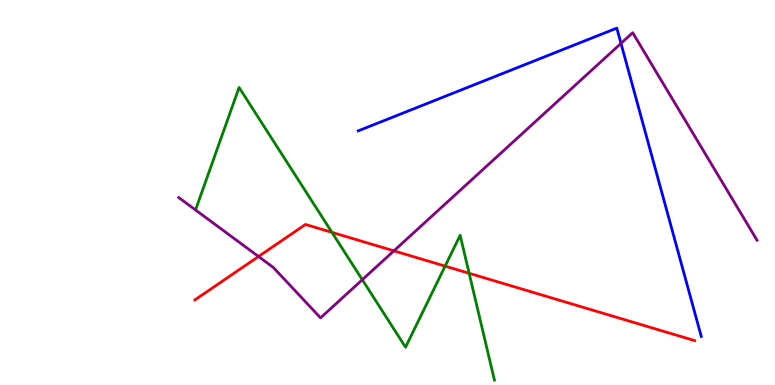[{'lines': ['blue', 'red'], 'intersections': []}, {'lines': ['green', 'red'], 'intersections': [{'x': 4.28, 'y': 3.96}, {'x': 5.74, 'y': 3.09}, {'x': 6.05, 'y': 2.9}]}, {'lines': ['purple', 'red'], 'intersections': [{'x': 3.34, 'y': 3.34}, {'x': 5.08, 'y': 3.48}]}, {'lines': ['blue', 'green'], 'intersections': []}, {'lines': ['blue', 'purple'], 'intersections': [{'x': 8.01, 'y': 8.87}]}, {'lines': ['green', 'purple'], 'intersections': [{'x': 4.67, 'y': 2.73}]}]